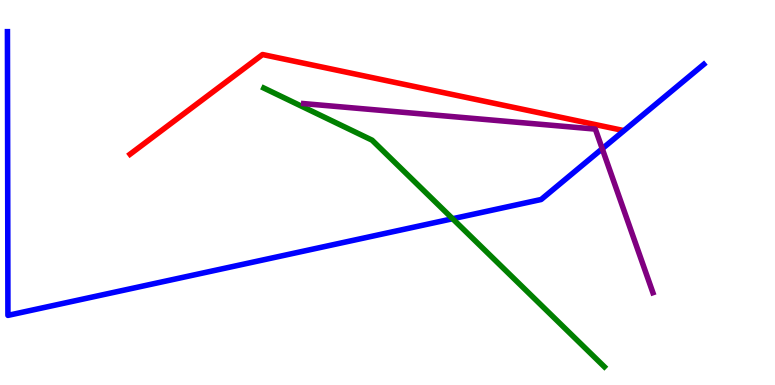[{'lines': ['blue', 'red'], 'intersections': []}, {'lines': ['green', 'red'], 'intersections': []}, {'lines': ['purple', 'red'], 'intersections': []}, {'lines': ['blue', 'green'], 'intersections': [{'x': 5.84, 'y': 4.32}]}, {'lines': ['blue', 'purple'], 'intersections': [{'x': 7.77, 'y': 6.14}]}, {'lines': ['green', 'purple'], 'intersections': []}]